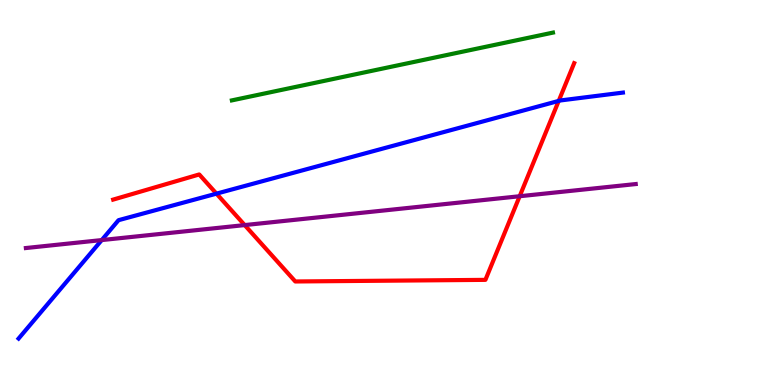[{'lines': ['blue', 'red'], 'intersections': [{'x': 2.79, 'y': 4.97}, {'x': 7.21, 'y': 7.38}]}, {'lines': ['green', 'red'], 'intersections': []}, {'lines': ['purple', 'red'], 'intersections': [{'x': 3.16, 'y': 4.15}, {'x': 6.71, 'y': 4.9}]}, {'lines': ['blue', 'green'], 'intersections': []}, {'lines': ['blue', 'purple'], 'intersections': [{'x': 1.31, 'y': 3.76}]}, {'lines': ['green', 'purple'], 'intersections': []}]